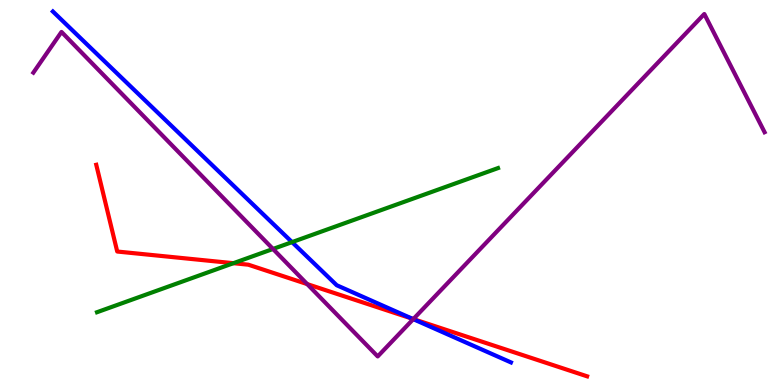[{'lines': ['blue', 'red'], 'intersections': [{'x': 5.32, 'y': 1.72}]}, {'lines': ['green', 'red'], 'intersections': [{'x': 3.01, 'y': 3.16}]}, {'lines': ['purple', 'red'], 'intersections': [{'x': 3.96, 'y': 2.62}, {'x': 5.33, 'y': 1.71}]}, {'lines': ['blue', 'green'], 'intersections': [{'x': 3.77, 'y': 3.71}]}, {'lines': ['blue', 'purple'], 'intersections': [{'x': 5.33, 'y': 1.71}]}, {'lines': ['green', 'purple'], 'intersections': [{'x': 3.52, 'y': 3.53}]}]